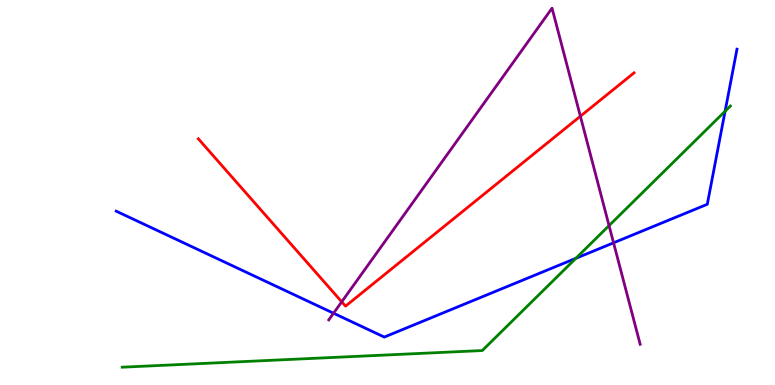[{'lines': ['blue', 'red'], 'intersections': []}, {'lines': ['green', 'red'], 'intersections': []}, {'lines': ['purple', 'red'], 'intersections': [{'x': 4.41, 'y': 2.16}, {'x': 7.49, 'y': 6.98}]}, {'lines': ['blue', 'green'], 'intersections': [{'x': 7.43, 'y': 3.29}, {'x': 9.36, 'y': 7.11}]}, {'lines': ['blue', 'purple'], 'intersections': [{'x': 4.3, 'y': 1.86}, {'x': 7.92, 'y': 3.69}]}, {'lines': ['green', 'purple'], 'intersections': [{'x': 7.86, 'y': 4.14}]}]